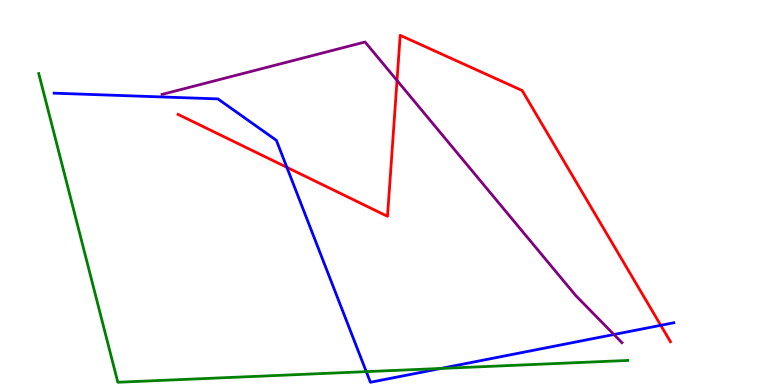[{'lines': ['blue', 'red'], 'intersections': [{'x': 3.7, 'y': 5.65}, {'x': 8.53, 'y': 1.55}]}, {'lines': ['green', 'red'], 'intersections': []}, {'lines': ['purple', 'red'], 'intersections': [{'x': 5.12, 'y': 7.91}]}, {'lines': ['blue', 'green'], 'intersections': [{'x': 4.73, 'y': 0.347}, {'x': 5.69, 'y': 0.43}]}, {'lines': ['blue', 'purple'], 'intersections': [{'x': 7.92, 'y': 1.31}]}, {'lines': ['green', 'purple'], 'intersections': []}]